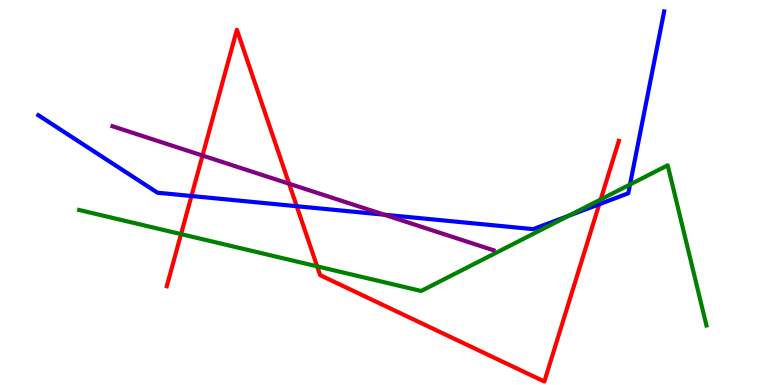[{'lines': ['blue', 'red'], 'intersections': [{'x': 2.47, 'y': 4.91}, {'x': 3.83, 'y': 4.64}, {'x': 7.73, 'y': 4.69}]}, {'lines': ['green', 'red'], 'intersections': [{'x': 2.34, 'y': 3.92}, {'x': 4.09, 'y': 3.08}, {'x': 7.75, 'y': 4.82}]}, {'lines': ['purple', 'red'], 'intersections': [{'x': 2.61, 'y': 5.96}, {'x': 3.73, 'y': 5.23}]}, {'lines': ['blue', 'green'], 'intersections': [{'x': 7.34, 'y': 4.4}, {'x': 8.13, 'y': 5.21}]}, {'lines': ['blue', 'purple'], 'intersections': [{'x': 4.96, 'y': 4.42}]}, {'lines': ['green', 'purple'], 'intersections': []}]